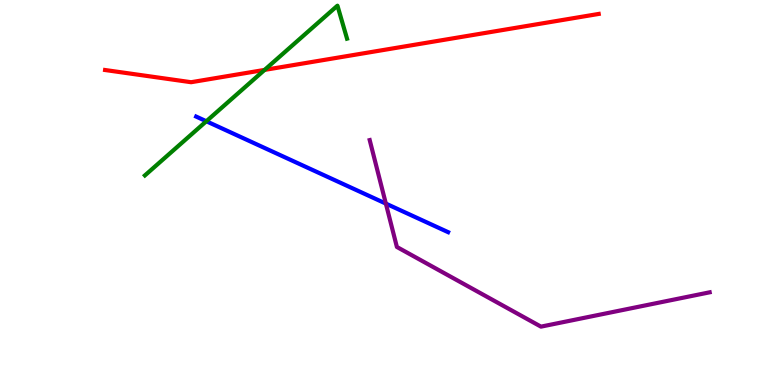[{'lines': ['blue', 'red'], 'intersections': []}, {'lines': ['green', 'red'], 'intersections': [{'x': 3.41, 'y': 8.18}]}, {'lines': ['purple', 'red'], 'intersections': []}, {'lines': ['blue', 'green'], 'intersections': [{'x': 2.66, 'y': 6.85}]}, {'lines': ['blue', 'purple'], 'intersections': [{'x': 4.98, 'y': 4.71}]}, {'lines': ['green', 'purple'], 'intersections': []}]